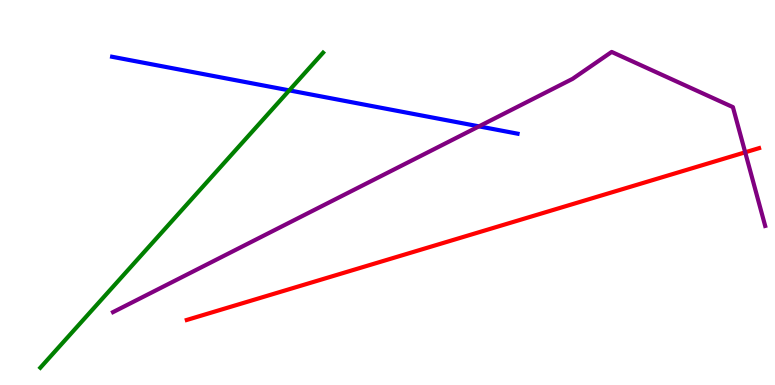[{'lines': ['blue', 'red'], 'intersections': []}, {'lines': ['green', 'red'], 'intersections': []}, {'lines': ['purple', 'red'], 'intersections': [{'x': 9.62, 'y': 6.04}]}, {'lines': ['blue', 'green'], 'intersections': [{'x': 3.73, 'y': 7.65}]}, {'lines': ['blue', 'purple'], 'intersections': [{'x': 6.18, 'y': 6.72}]}, {'lines': ['green', 'purple'], 'intersections': []}]